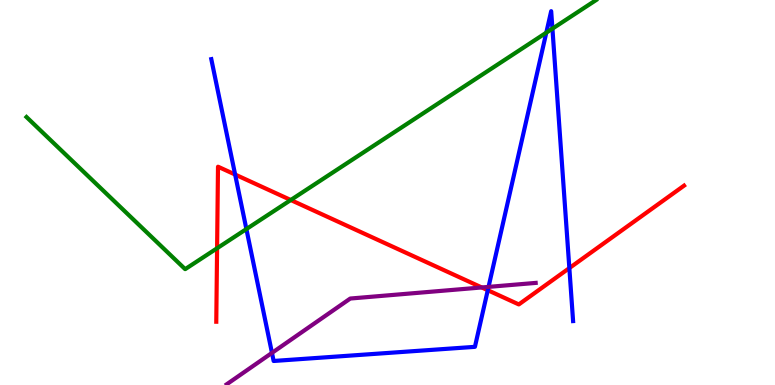[{'lines': ['blue', 'red'], 'intersections': [{'x': 3.03, 'y': 5.47}, {'x': 6.29, 'y': 2.46}, {'x': 7.35, 'y': 3.04}]}, {'lines': ['green', 'red'], 'intersections': [{'x': 2.8, 'y': 3.55}, {'x': 3.75, 'y': 4.8}]}, {'lines': ['purple', 'red'], 'intersections': [{'x': 6.22, 'y': 2.53}]}, {'lines': ['blue', 'green'], 'intersections': [{'x': 3.18, 'y': 4.05}, {'x': 7.05, 'y': 9.15}, {'x': 7.13, 'y': 9.26}]}, {'lines': ['blue', 'purple'], 'intersections': [{'x': 3.51, 'y': 0.834}, {'x': 6.3, 'y': 2.55}]}, {'lines': ['green', 'purple'], 'intersections': []}]